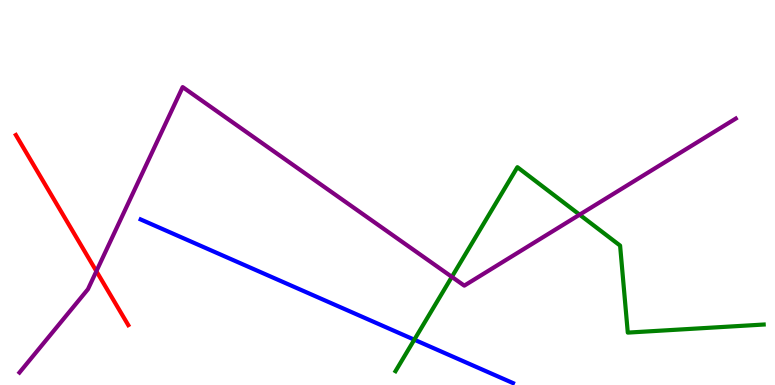[{'lines': ['blue', 'red'], 'intersections': []}, {'lines': ['green', 'red'], 'intersections': []}, {'lines': ['purple', 'red'], 'intersections': [{'x': 1.24, 'y': 2.96}]}, {'lines': ['blue', 'green'], 'intersections': [{'x': 5.35, 'y': 1.18}]}, {'lines': ['blue', 'purple'], 'intersections': []}, {'lines': ['green', 'purple'], 'intersections': [{'x': 5.83, 'y': 2.81}, {'x': 7.48, 'y': 4.42}]}]